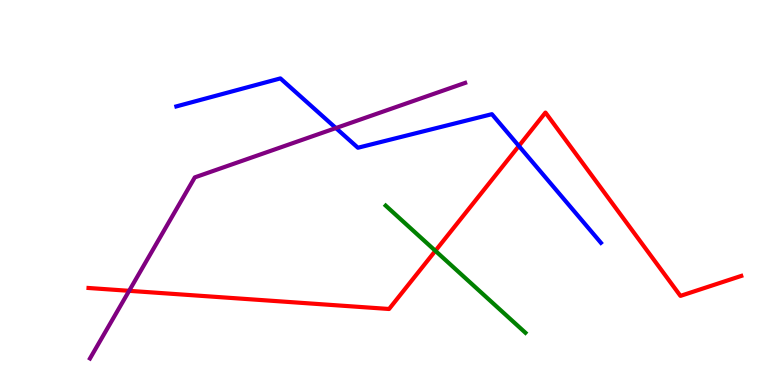[{'lines': ['blue', 'red'], 'intersections': [{'x': 6.69, 'y': 6.21}]}, {'lines': ['green', 'red'], 'intersections': [{'x': 5.62, 'y': 3.48}]}, {'lines': ['purple', 'red'], 'intersections': [{'x': 1.67, 'y': 2.45}]}, {'lines': ['blue', 'green'], 'intersections': []}, {'lines': ['blue', 'purple'], 'intersections': [{'x': 4.33, 'y': 6.67}]}, {'lines': ['green', 'purple'], 'intersections': []}]